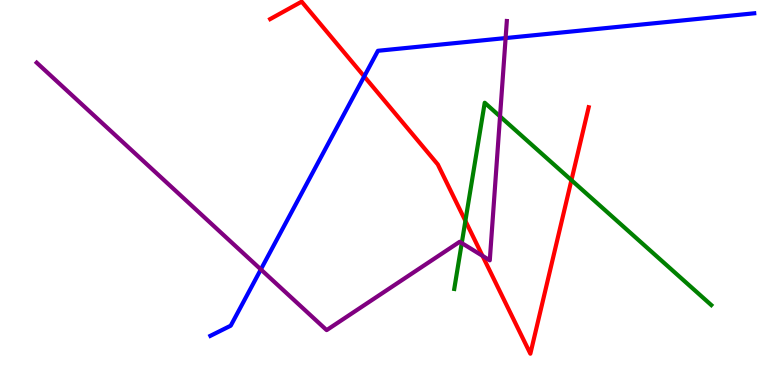[{'lines': ['blue', 'red'], 'intersections': [{'x': 4.7, 'y': 8.01}]}, {'lines': ['green', 'red'], 'intersections': [{'x': 6.01, 'y': 4.26}, {'x': 7.37, 'y': 5.32}]}, {'lines': ['purple', 'red'], 'intersections': [{'x': 6.23, 'y': 3.35}]}, {'lines': ['blue', 'green'], 'intersections': []}, {'lines': ['blue', 'purple'], 'intersections': [{'x': 3.37, 'y': 3.0}, {'x': 6.52, 'y': 9.01}]}, {'lines': ['green', 'purple'], 'intersections': [{'x': 5.96, 'y': 3.69}, {'x': 6.45, 'y': 6.98}]}]